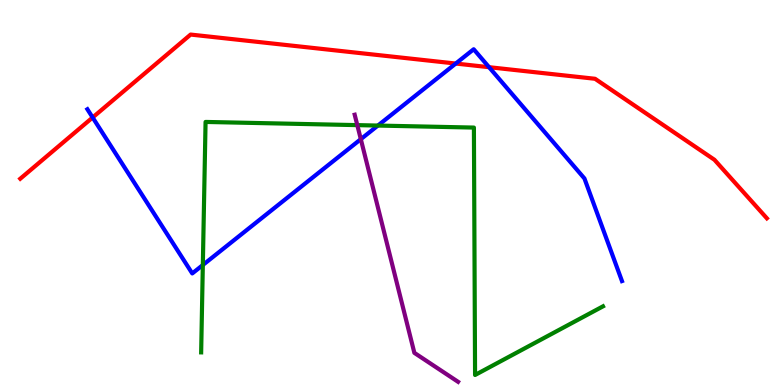[{'lines': ['blue', 'red'], 'intersections': [{'x': 1.2, 'y': 6.95}, {'x': 5.88, 'y': 8.35}, {'x': 6.31, 'y': 8.25}]}, {'lines': ['green', 'red'], 'intersections': []}, {'lines': ['purple', 'red'], 'intersections': []}, {'lines': ['blue', 'green'], 'intersections': [{'x': 2.62, 'y': 3.12}, {'x': 4.88, 'y': 6.74}]}, {'lines': ['blue', 'purple'], 'intersections': [{'x': 4.66, 'y': 6.39}]}, {'lines': ['green', 'purple'], 'intersections': [{'x': 4.61, 'y': 6.75}]}]